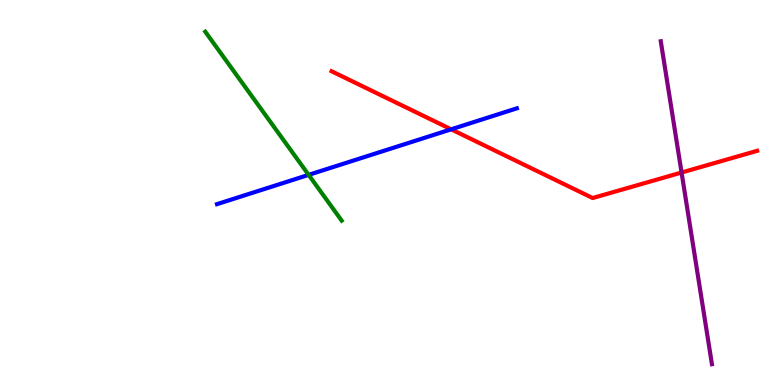[{'lines': ['blue', 'red'], 'intersections': [{'x': 5.82, 'y': 6.64}]}, {'lines': ['green', 'red'], 'intersections': []}, {'lines': ['purple', 'red'], 'intersections': [{'x': 8.79, 'y': 5.52}]}, {'lines': ['blue', 'green'], 'intersections': [{'x': 3.98, 'y': 5.46}]}, {'lines': ['blue', 'purple'], 'intersections': []}, {'lines': ['green', 'purple'], 'intersections': []}]